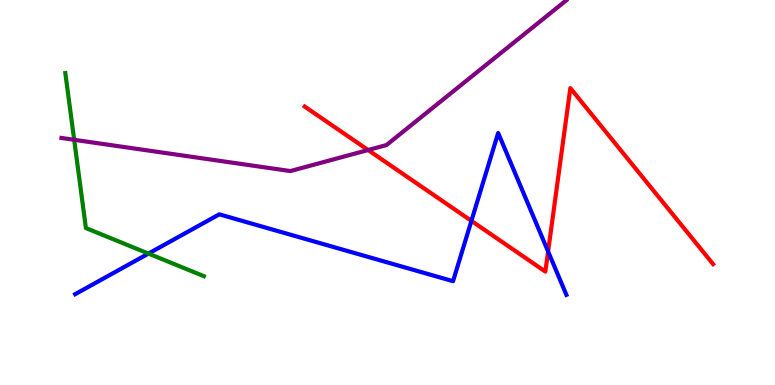[{'lines': ['blue', 'red'], 'intersections': [{'x': 6.08, 'y': 4.26}, {'x': 7.07, 'y': 3.47}]}, {'lines': ['green', 'red'], 'intersections': []}, {'lines': ['purple', 'red'], 'intersections': [{'x': 4.75, 'y': 6.1}]}, {'lines': ['blue', 'green'], 'intersections': [{'x': 1.92, 'y': 3.41}]}, {'lines': ['blue', 'purple'], 'intersections': []}, {'lines': ['green', 'purple'], 'intersections': [{'x': 0.957, 'y': 6.37}]}]